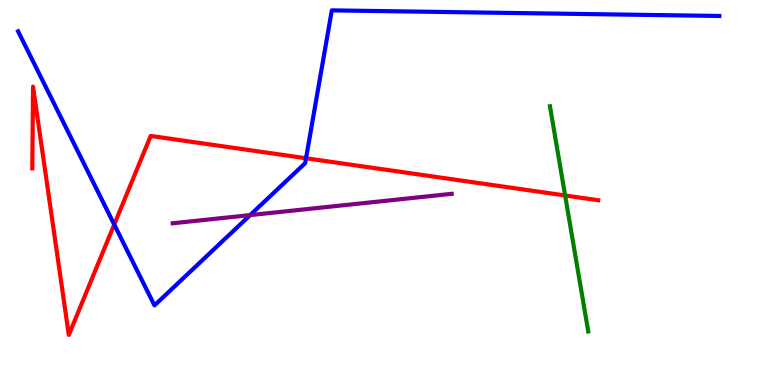[{'lines': ['blue', 'red'], 'intersections': [{'x': 1.47, 'y': 4.17}, {'x': 3.95, 'y': 5.89}]}, {'lines': ['green', 'red'], 'intersections': [{'x': 7.29, 'y': 4.92}]}, {'lines': ['purple', 'red'], 'intersections': []}, {'lines': ['blue', 'green'], 'intersections': []}, {'lines': ['blue', 'purple'], 'intersections': [{'x': 3.23, 'y': 4.41}]}, {'lines': ['green', 'purple'], 'intersections': []}]